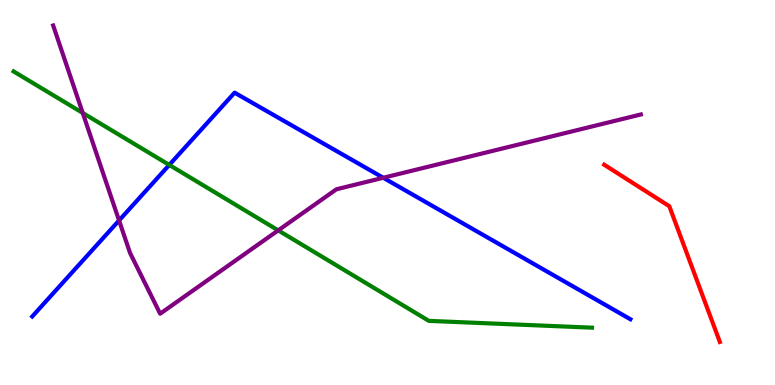[{'lines': ['blue', 'red'], 'intersections': []}, {'lines': ['green', 'red'], 'intersections': []}, {'lines': ['purple', 'red'], 'intersections': []}, {'lines': ['blue', 'green'], 'intersections': [{'x': 2.18, 'y': 5.72}]}, {'lines': ['blue', 'purple'], 'intersections': [{'x': 1.54, 'y': 4.27}, {'x': 4.95, 'y': 5.38}]}, {'lines': ['green', 'purple'], 'intersections': [{'x': 1.07, 'y': 7.07}, {'x': 3.59, 'y': 4.02}]}]